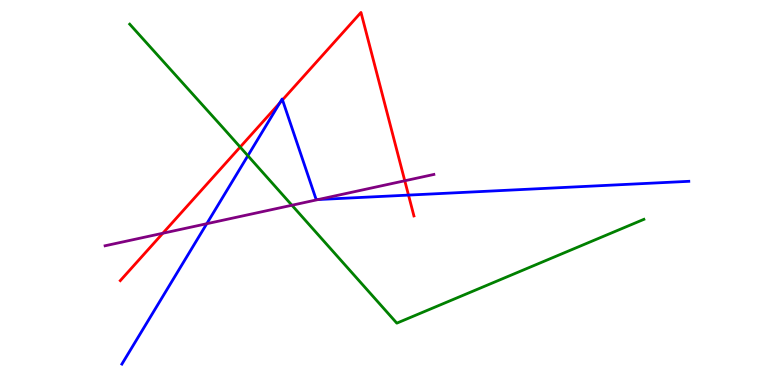[{'lines': ['blue', 'red'], 'intersections': [{'x': 3.61, 'y': 7.33}, {'x': 3.64, 'y': 7.4}, {'x': 5.27, 'y': 4.93}]}, {'lines': ['green', 'red'], 'intersections': [{'x': 3.1, 'y': 6.18}]}, {'lines': ['purple', 'red'], 'intersections': [{'x': 2.1, 'y': 3.94}, {'x': 5.22, 'y': 5.3}]}, {'lines': ['blue', 'green'], 'intersections': [{'x': 3.2, 'y': 5.96}]}, {'lines': ['blue', 'purple'], 'intersections': [{'x': 2.67, 'y': 4.19}, {'x': 4.11, 'y': 4.82}]}, {'lines': ['green', 'purple'], 'intersections': [{'x': 3.77, 'y': 4.67}]}]